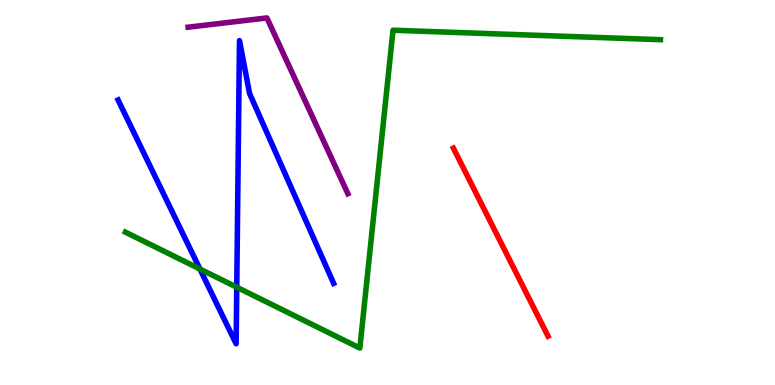[{'lines': ['blue', 'red'], 'intersections': []}, {'lines': ['green', 'red'], 'intersections': []}, {'lines': ['purple', 'red'], 'intersections': []}, {'lines': ['blue', 'green'], 'intersections': [{'x': 2.58, 'y': 3.01}, {'x': 3.05, 'y': 2.54}]}, {'lines': ['blue', 'purple'], 'intersections': []}, {'lines': ['green', 'purple'], 'intersections': []}]